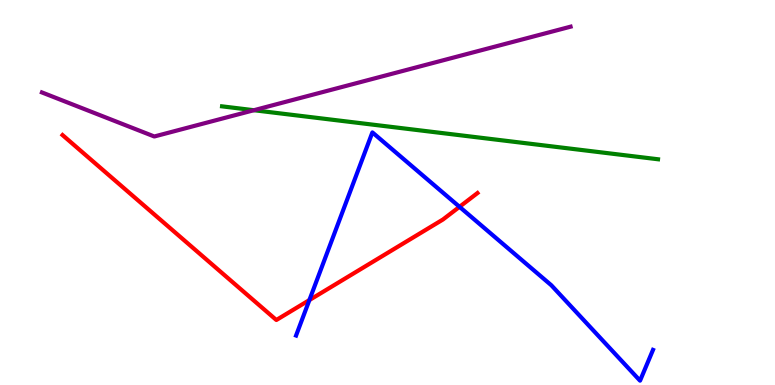[{'lines': ['blue', 'red'], 'intersections': [{'x': 3.99, 'y': 2.21}, {'x': 5.93, 'y': 4.63}]}, {'lines': ['green', 'red'], 'intersections': []}, {'lines': ['purple', 'red'], 'intersections': []}, {'lines': ['blue', 'green'], 'intersections': []}, {'lines': ['blue', 'purple'], 'intersections': []}, {'lines': ['green', 'purple'], 'intersections': [{'x': 3.28, 'y': 7.14}]}]